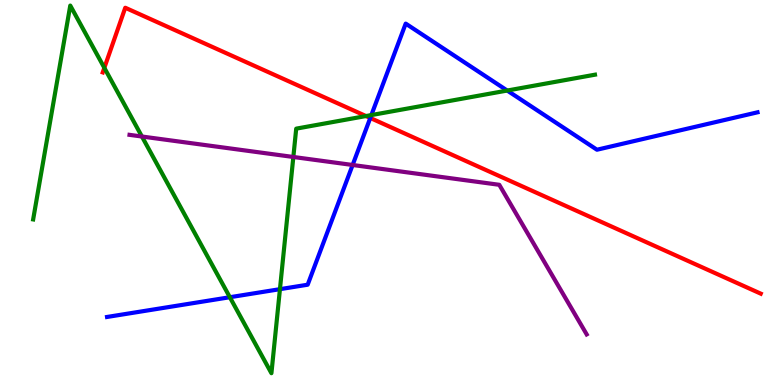[{'lines': ['blue', 'red'], 'intersections': [{'x': 4.78, 'y': 6.94}]}, {'lines': ['green', 'red'], 'intersections': [{'x': 1.35, 'y': 8.24}, {'x': 4.72, 'y': 6.99}]}, {'lines': ['purple', 'red'], 'intersections': []}, {'lines': ['blue', 'green'], 'intersections': [{'x': 2.97, 'y': 2.28}, {'x': 3.61, 'y': 2.49}, {'x': 4.79, 'y': 7.01}, {'x': 6.54, 'y': 7.65}]}, {'lines': ['blue', 'purple'], 'intersections': [{'x': 4.55, 'y': 5.71}]}, {'lines': ['green', 'purple'], 'intersections': [{'x': 1.83, 'y': 6.45}, {'x': 3.79, 'y': 5.92}]}]